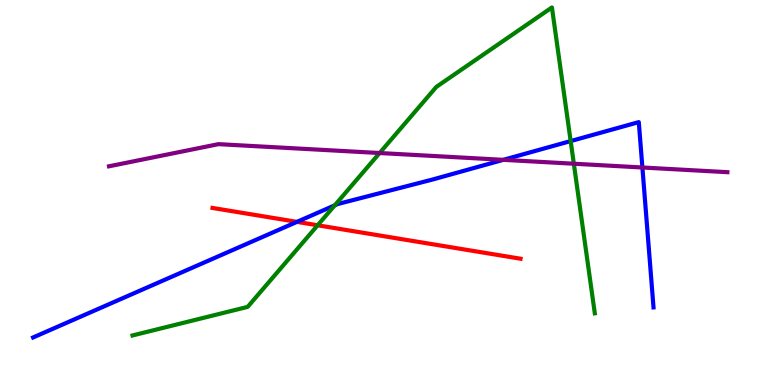[{'lines': ['blue', 'red'], 'intersections': [{'x': 3.83, 'y': 4.24}]}, {'lines': ['green', 'red'], 'intersections': [{'x': 4.1, 'y': 4.15}]}, {'lines': ['purple', 'red'], 'intersections': []}, {'lines': ['blue', 'green'], 'intersections': [{'x': 4.32, 'y': 4.67}, {'x': 7.36, 'y': 6.34}]}, {'lines': ['blue', 'purple'], 'intersections': [{'x': 6.49, 'y': 5.85}, {'x': 8.29, 'y': 5.65}]}, {'lines': ['green', 'purple'], 'intersections': [{'x': 4.9, 'y': 6.03}, {'x': 7.4, 'y': 5.75}]}]